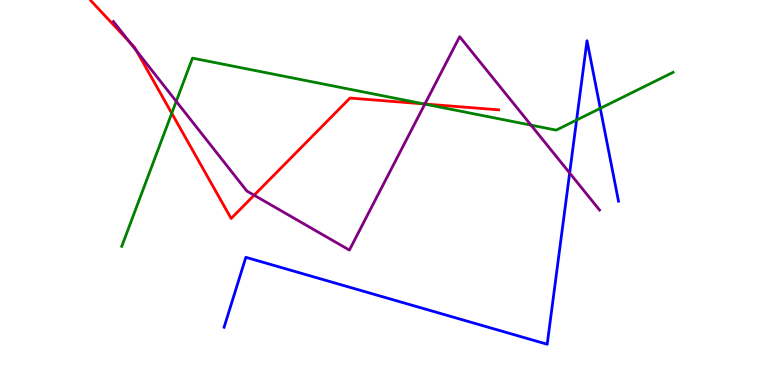[{'lines': ['blue', 'red'], 'intersections': []}, {'lines': ['green', 'red'], 'intersections': [{'x': 2.22, 'y': 7.06}, {'x': 5.47, 'y': 7.3}]}, {'lines': ['purple', 'red'], 'intersections': [{'x': 1.67, 'y': 8.92}, {'x': 1.76, 'y': 8.68}, {'x': 3.28, 'y': 4.93}, {'x': 5.48, 'y': 7.3}]}, {'lines': ['blue', 'green'], 'intersections': [{'x': 7.44, 'y': 6.88}, {'x': 7.75, 'y': 7.19}]}, {'lines': ['blue', 'purple'], 'intersections': [{'x': 7.35, 'y': 5.51}]}, {'lines': ['green', 'purple'], 'intersections': [{'x': 2.27, 'y': 7.37}, {'x': 5.48, 'y': 7.3}, {'x': 6.85, 'y': 6.75}]}]